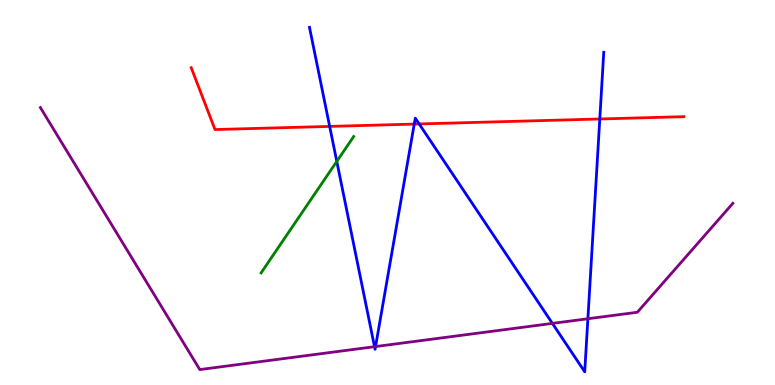[{'lines': ['blue', 'red'], 'intersections': [{'x': 4.25, 'y': 6.72}, {'x': 5.35, 'y': 6.78}, {'x': 5.41, 'y': 6.78}, {'x': 7.74, 'y': 6.91}]}, {'lines': ['green', 'red'], 'intersections': []}, {'lines': ['purple', 'red'], 'intersections': []}, {'lines': ['blue', 'green'], 'intersections': [{'x': 4.35, 'y': 5.81}]}, {'lines': ['blue', 'purple'], 'intersections': [{'x': 4.83, 'y': 0.995}, {'x': 4.85, 'y': 0.999}, {'x': 7.13, 'y': 1.6}, {'x': 7.59, 'y': 1.72}]}, {'lines': ['green', 'purple'], 'intersections': []}]